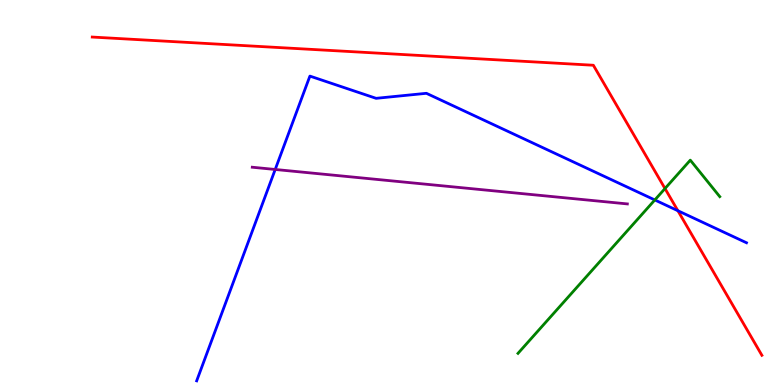[{'lines': ['blue', 'red'], 'intersections': [{'x': 8.75, 'y': 4.53}]}, {'lines': ['green', 'red'], 'intersections': [{'x': 8.58, 'y': 5.1}]}, {'lines': ['purple', 'red'], 'intersections': []}, {'lines': ['blue', 'green'], 'intersections': [{'x': 8.45, 'y': 4.81}]}, {'lines': ['blue', 'purple'], 'intersections': [{'x': 3.55, 'y': 5.6}]}, {'lines': ['green', 'purple'], 'intersections': []}]